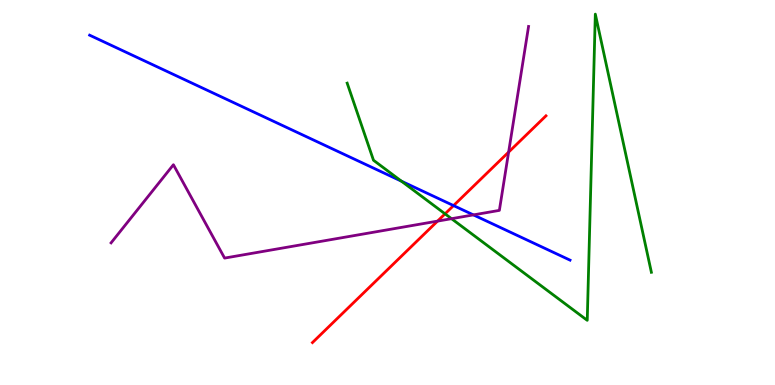[{'lines': ['blue', 'red'], 'intersections': [{'x': 5.85, 'y': 4.66}]}, {'lines': ['green', 'red'], 'intersections': [{'x': 5.74, 'y': 4.45}]}, {'lines': ['purple', 'red'], 'intersections': [{'x': 5.65, 'y': 4.26}, {'x': 6.56, 'y': 6.05}]}, {'lines': ['blue', 'green'], 'intersections': [{'x': 5.18, 'y': 5.29}]}, {'lines': ['blue', 'purple'], 'intersections': [{'x': 6.11, 'y': 4.42}]}, {'lines': ['green', 'purple'], 'intersections': [{'x': 5.83, 'y': 4.32}]}]